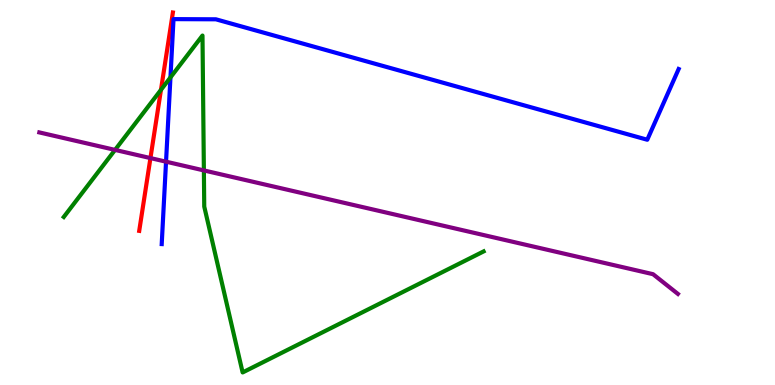[{'lines': ['blue', 'red'], 'intersections': []}, {'lines': ['green', 'red'], 'intersections': [{'x': 2.08, 'y': 7.67}]}, {'lines': ['purple', 'red'], 'intersections': [{'x': 1.94, 'y': 5.89}]}, {'lines': ['blue', 'green'], 'intersections': [{'x': 2.2, 'y': 7.99}]}, {'lines': ['blue', 'purple'], 'intersections': [{'x': 2.14, 'y': 5.8}]}, {'lines': ['green', 'purple'], 'intersections': [{'x': 1.48, 'y': 6.11}, {'x': 2.63, 'y': 5.57}]}]